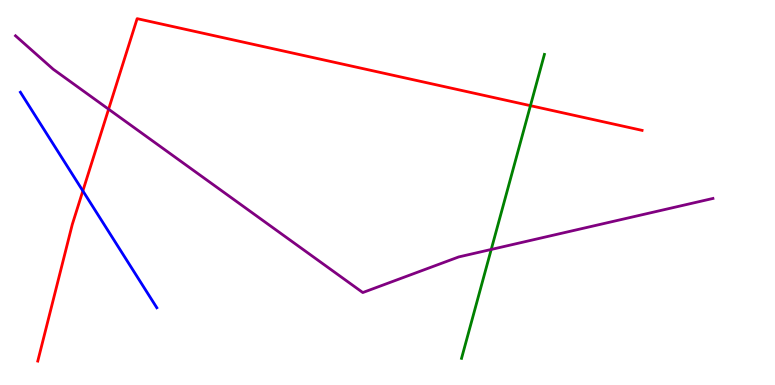[{'lines': ['blue', 'red'], 'intersections': [{'x': 1.07, 'y': 5.04}]}, {'lines': ['green', 'red'], 'intersections': [{'x': 6.84, 'y': 7.26}]}, {'lines': ['purple', 'red'], 'intersections': [{'x': 1.4, 'y': 7.16}]}, {'lines': ['blue', 'green'], 'intersections': []}, {'lines': ['blue', 'purple'], 'intersections': []}, {'lines': ['green', 'purple'], 'intersections': [{'x': 6.34, 'y': 3.52}]}]